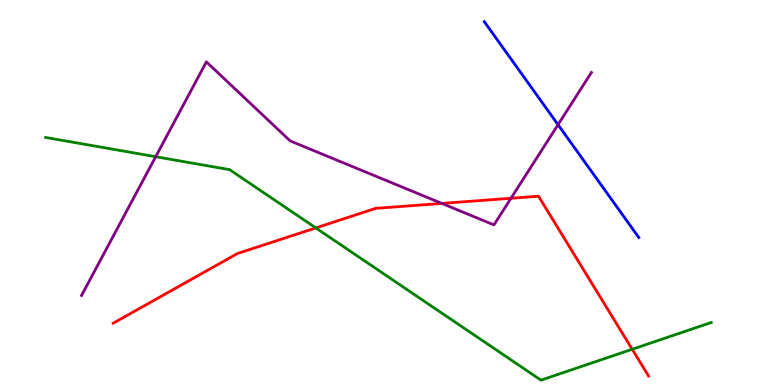[{'lines': ['blue', 'red'], 'intersections': []}, {'lines': ['green', 'red'], 'intersections': [{'x': 4.08, 'y': 4.08}, {'x': 8.16, 'y': 0.928}]}, {'lines': ['purple', 'red'], 'intersections': [{'x': 5.7, 'y': 4.72}, {'x': 6.59, 'y': 4.85}]}, {'lines': ['blue', 'green'], 'intersections': []}, {'lines': ['blue', 'purple'], 'intersections': [{'x': 7.2, 'y': 6.76}]}, {'lines': ['green', 'purple'], 'intersections': [{'x': 2.01, 'y': 5.93}]}]